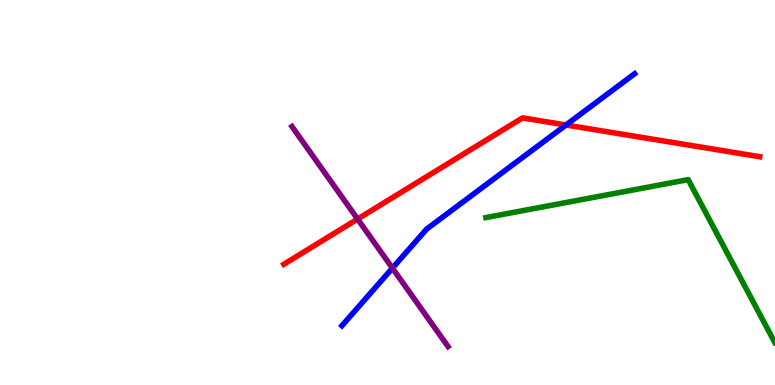[{'lines': ['blue', 'red'], 'intersections': [{'x': 7.3, 'y': 6.75}]}, {'lines': ['green', 'red'], 'intersections': []}, {'lines': ['purple', 'red'], 'intersections': [{'x': 4.61, 'y': 4.31}]}, {'lines': ['blue', 'green'], 'intersections': []}, {'lines': ['blue', 'purple'], 'intersections': [{'x': 5.06, 'y': 3.04}]}, {'lines': ['green', 'purple'], 'intersections': []}]